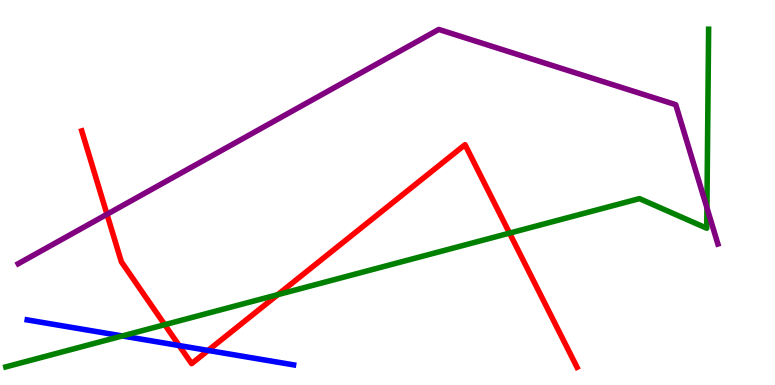[{'lines': ['blue', 'red'], 'intersections': [{'x': 2.31, 'y': 1.02}, {'x': 2.69, 'y': 0.898}]}, {'lines': ['green', 'red'], 'intersections': [{'x': 2.13, 'y': 1.57}, {'x': 3.58, 'y': 2.35}, {'x': 6.57, 'y': 3.94}]}, {'lines': ['purple', 'red'], 'intersections': [{'x': 1.38, 'y': 4.43}]}, {'lines': ['blue', 'green'], 'intersections': [{'x': 1.58, 'y': 1.27}]}, {'lines': ['blue', 'purple'], 'intersections': []}, {'lines': ['green', 'purple'], 'intersections': [{'x': 9.12, 'y': 4.6}]}]